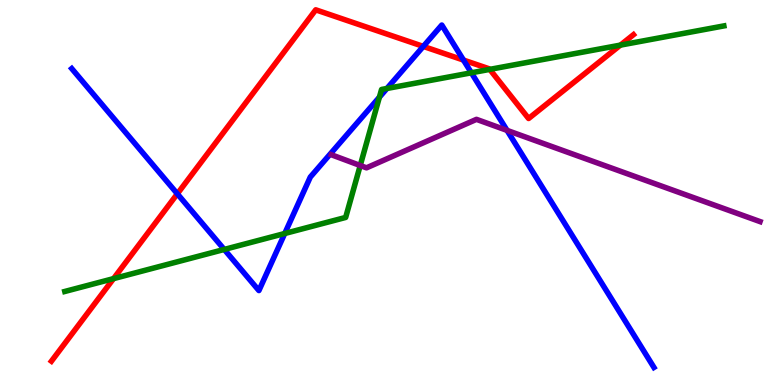[{'lines': ['blue', 'red'], 'intersections': [{'x': 2.29, 'y': 4.97}, {'x': 5.46, 'y': 8.79}, {'x': 5.98, 'y': 8.44}]}, {'lines': ['green', 'red'], 'intersections': [{'x': 1.46, 'y': 2.76}, {'x': 6.32, 'y': 8.2}, {'x': 8.01, 'y': 8.83}]}, {'lines': ['purple', 'red'], 'intersections': []}, {'lines': ['blue', 'green'], 'intersections': [{'x': 2.89, 'y': 3.52}, {'x': 3.67, 'y': 3.94}, {'x': 4.9, 'y': 7.48}, {'x': 4.99, 'y': 7.7}, {'x': 6.08, 'y': 8.11}]}, {'lines': ['blue', 'purple'], 'intersections': [{'x': 6.54, 'y': 6.61}]}, {'lines': ['green', 'purple'], 'intersections': [{'x': 4.65, 'y': 5.7}]}]